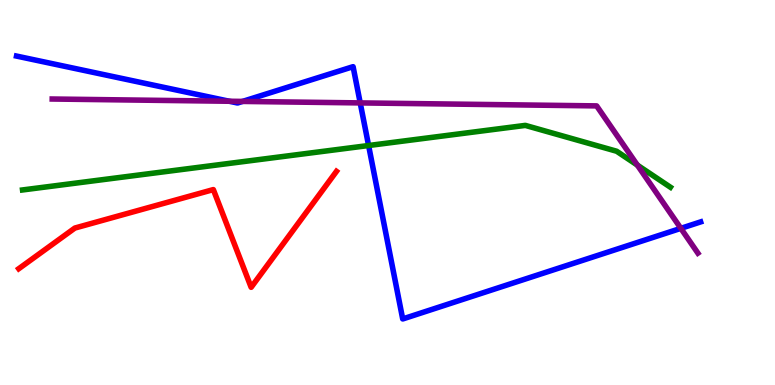[{'lines': ['blue', 'red'], 'intersections': []}, {'lines': ['green', 'red'], 'intersections': []}, {'lines': ['purple', 'red'], 'intersections': []}, {'lines': ['blue', 'green'], 'intersections': [{'x': 4.76, 'y': 6.22}]}, {'lines': ['blue', 'purple'], 'intersections': [{'x': 2.96, 'y': 7.37}, {'x': 3.13, 'y': 7.37}, {'x': 4.65, 'y': 7.33}, {'x': 8.79, 'y': 4.07}]}, {'lines': ['green', 'purple'], 'intersections': [{'x': 8.22, 'y': 5.71}]}]